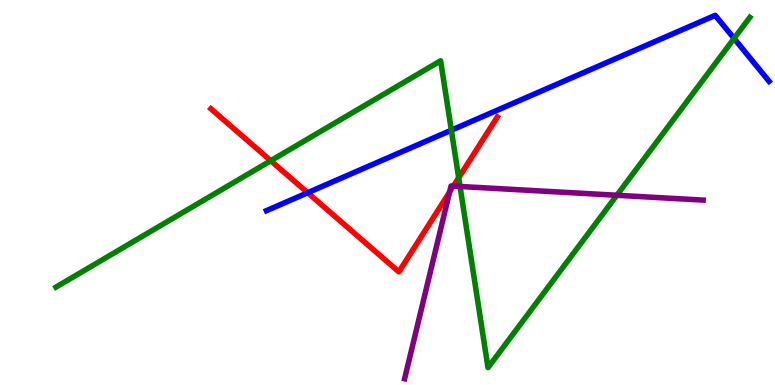[{'lines': ['blue', 'red'], 'intersections': [{'x': 3.97, 'y': 4.99}]}, {'lines': ['green', 'red'], 'intersections': [{'x': 3.49, 'y': 5.83}, {'x': 5.92, 'y': 5.38}]}, {'lines': ['purple', 'red'], 'intersections': [{'x': 5.8, 'y': 5.01}, {'x': 5.85, 'y': 5.17}]}, {'lines': ['blue', 'green'], 'intersections': [{'x': 5.82, 'y': 6.62}, {'x': 9.47, 'y': 9.0}]}, {'lines': ['blue', 'purple'], 'intersections': []}, {'lines': ['green', 'purple'], 'intersections': [{'x': 5.94, 'y': 5.16}, {'x': 7.96, 'y': 4.93}]}]